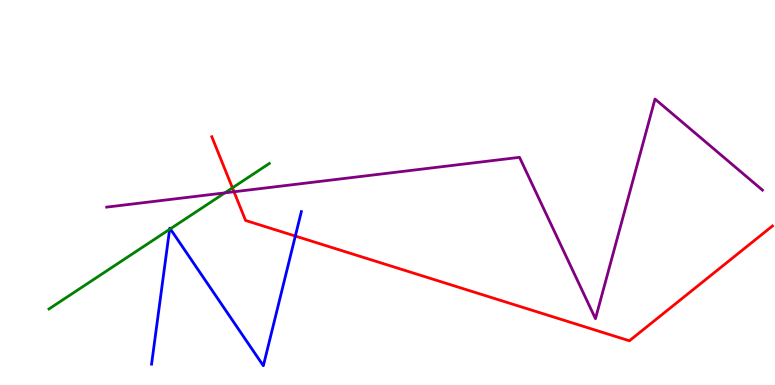[{'lines': ['blue', 'red'], 'intersections': [{'x': 3.81, 'y': 3.87}]}, {'lines': ['green', 'red'], 'intersections': [{'x': 3.0, 'y': 5.12}]}, {'lines': ['purple', 'red'], 'intersections': [{'x': 3.02, 'y': 5.02}]}, {'lines': ['blue', 'green'], 'intersections': [{'x': 2.19, 'y': 4.04}, {'x': 2.2, 'y': 4.06}]}, {'lines': ['blue', 'purple'], 'intersections': []}, {'lines': ['green', 'purple'], 'intersections': [{'x': 2.9, 'y': 4.99}]}]